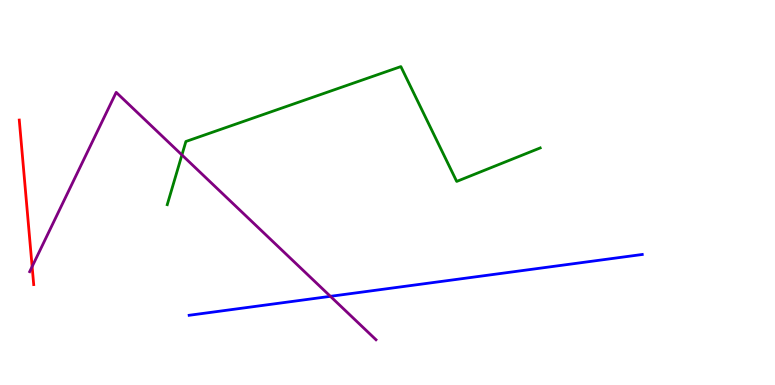[{'lines': ['blue', 'red'], 'intersections': []}, {'lines': ['green', 'red'], 'intersections': []}, {'lines': ['purple', 'red'], 'intersections': [{'x': 0.415, 'y': 3.08}]}, {'lines': ['blue', 'green'], 'intersections': []}, {'lines': ['blue', 'purple'], 'intersections': [{'x': 4.26, 'y': 2.3}]}, {'lines': ['green', 'purple'], 'intersections': [{'x': 2.35, 'y': 5.98}]}]